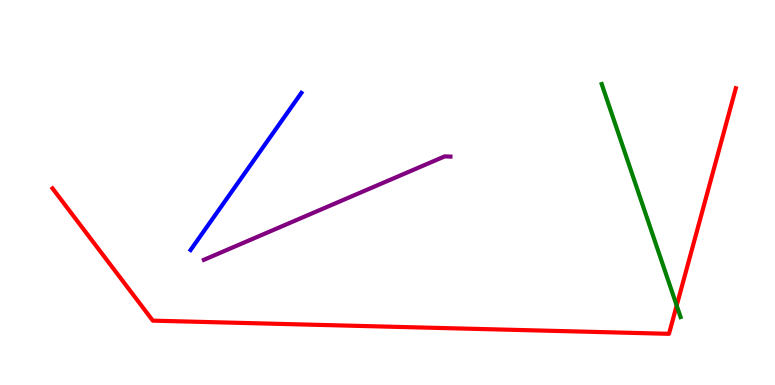[{'lines': ['blue', 'red'], 'intersections': []}, {'lines': ['green', 'red'], 'intersections': [{'x': 8.73, 'y': 2.06}]}, {'lines': ['purple', 'red'], 'intersections': []}, {'lines': ['blue', 'green'], 'intersections': []}, {'lines': ['blue', 'purple'], 'intersections': []}, {'lines': ['green', 'purple'], 'intersections': []}]